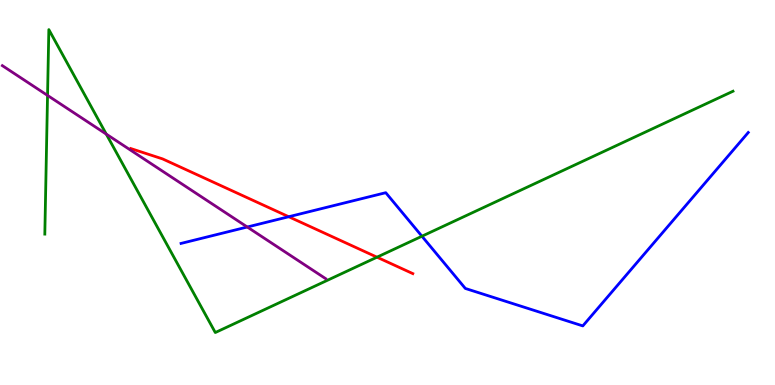[{'lines': ['blue', 'red'], 'intersections': [{'x': 3.73, 'y': 4.37}]}, {'lines': ['green', 'red'], 'intersections': [{'x': 4.86, 'y': 3.32}]}, {'lines': ['purple', 'red'], 'intersections': []}, {'lines': ['blue', 'green'], 'intersections': [{'x': 5.44, 'y': 3.86}]}, {'lines': ['blue', 'purple'], 'intersections': [{'x': 3.19, 'y': 4.1}]}, {'lines': ['green', 'purple'], 'intersections': [{'x': 0.613, 'y': 7.52}, {'x': 1.37, 'y': 6.52}]}]